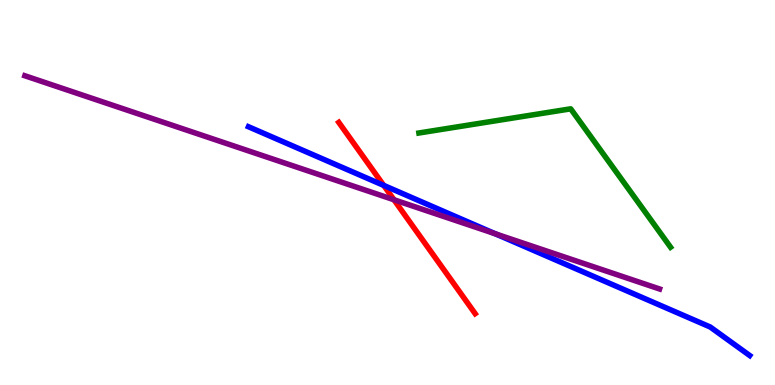[{'lines': ['blue', 'red'], 'intersections': [{'x': 4.95, 'y': 5.18}]}, {'lines': ['green', 'red'], 'intersections': []}, {'lines': ['purple', 'red'], 'intersections': [{'x': 5.08, 'y': 4.81}]}, {'lines': ['blue', 'green'], 'intersections': []}, {'lines': ['blue', 'purple'], 'intersections': [{'x': 6.39, 'y': 3.93}]}, {'lines': ['green', 'purple'], 'intersections': []}]